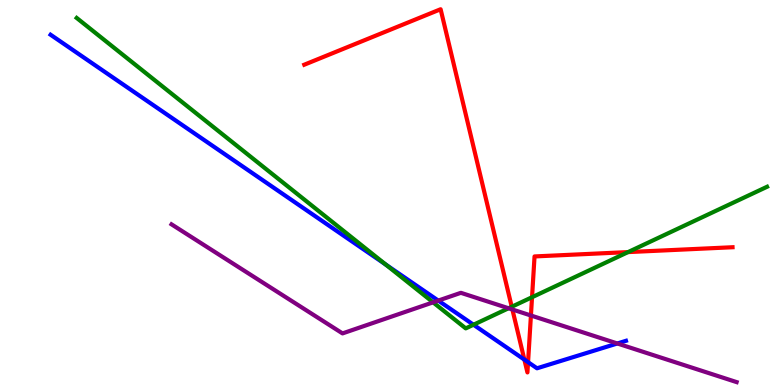[{'lines': ['blue', 'red'], 'intersections': [{'x': 6.77, 'y': 0.659}, {'x': 6.81, 'y': 0.593}]}, {'lines': ['green', 'red'], 'intersections': [{'x': 6.6, 'y': 2.03}, {'x': 6.87, 'y': 2.28}, {'x': 8.1, 'y': 3.45}]}, {'lines': ['purple', 'red'], 'intersections': [{'x': 6.61, 'y': 1.96}, {'x': 6.85, 'y': 1.81}]}, {'lines': ['blue', 'green'], 'intersections': [{'x': 4.98, 'y': 3.13}, {'x': 6.11, 'y': 1.57}]}, {'lines': ['blue', 'purple'], 'intersections': [{'x': 5.65, 'y': 2.19}, {'x': 7.97, 'y': 1.08}]}, {'lines': ['green', 'purple'], 'intersections': [{'x': 5.59, 'y': 2.15}, {'x': 6.56, 'y': 1.99}]}]